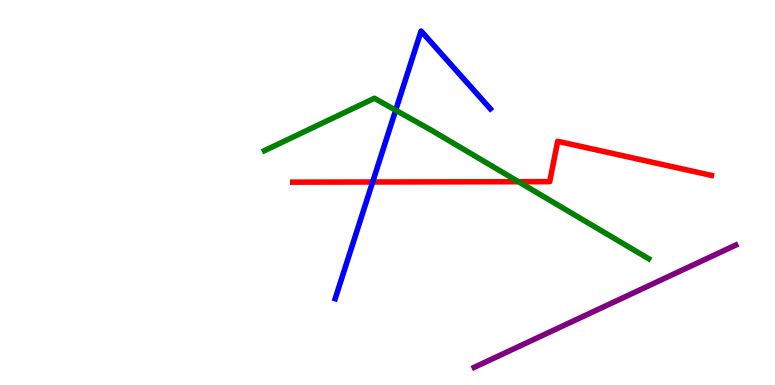[{'lines': ['blue', 'red'], 'intersections': [{'x': 4.81, 'y': 5.27}]}, {'lines': ['green', 'red'], 'intersections': [{'x': 6.69, 'y': 5.28}]}, {'lines': ['purple', 'red'], 'intersections': []}, {'lines': ['blue', 'green'], 'intersections': [{'x': 5.11, 'y': 7.14}]}, {'lines': ['blue', 'purple'], 'intersections': []}, {'lines': ['green', 'purple'], 'intersections': []}]